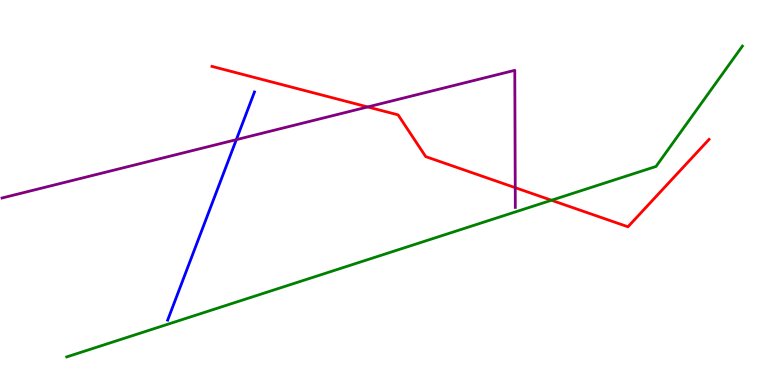[{'lines': ['blue', 'red'], 'intersections': []}, {'lines': ['green', 'red'], 'intersections': [{'x': 7.12, 'y': 4.8}]}, {'lines': ['purple', 'red'], 'intersections': [{'x': 4.74, 'y': 7.22}, {'x': 6.65, 'y': 5.13}]}, {'lines': ['blue', 'green'], 'intersections': []}, {'lines': ['blue', 'purple'], 'intersections': [{'x': 3.05, 'y': 6.37}]}, {'lines': ['green', 'purple'], 'intersections': []}]